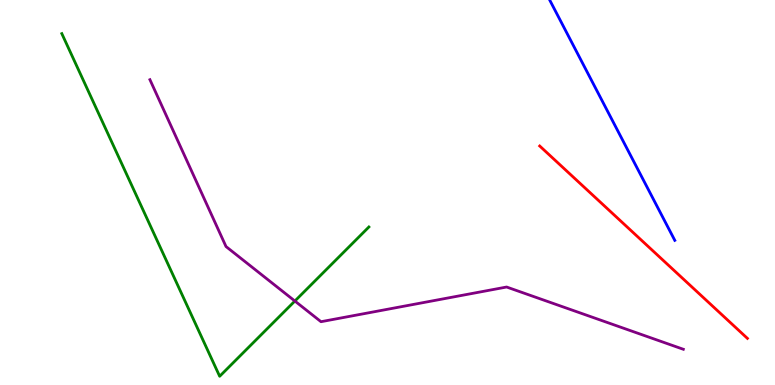[{'lines': ['blue', 'red'], 'intersections': []}, {'lines': ['green', 'red'], 'intersections': []}, {'lines': ['purple', 'red'], 'intersections': []}, {'lines': ['blue', 'green'], 'intersections': []}, {'lines': ['blue', 'purple'], 'intersections': []}, {'lines': ['green', 'purple'], 'intersections': [{'x': 3.8, 'y': 2.18}]}]